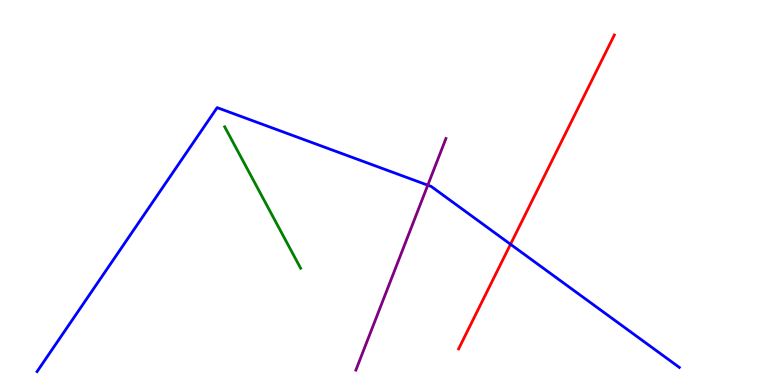[{'lines': ['blue', 'red'], 'intersections': [{'x': 6.59, 'y': 3.65}]}, {'lines': ['green', 'red'], 'intersections': []}, {'lines': ['purple', 'red'], 'intersections': []}, {'lines': ['blue', 'green'], 'intersections': []}, {'lines': ['blue', 'purple'], 'intersections': [{'x': 5.52, 'y': 5.19}]}, {'lines': ['green', 'purple'], 'intersections': []}]